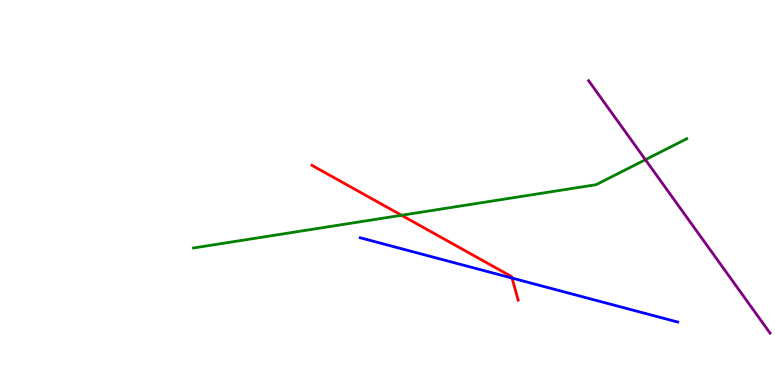[{'lines': ['blue', 'red'], 'intersections': [{'x': 6.61, 'y': 2.78}]}, {'lines': ['green', 'red'], 'intersections': [{'x': 5.18, 'y': 4.41}]}, {'lines': ['purple', 'red'], 'intersections': []}, {'lines': ['blue', 'green'], 'intersections': []}, {'lines': ['blue', 'purple'], 'intersections': []}, {'lines': ['green', 'purple'], 'intersections': [{'x': 8.33, 'y': 5.85}]}]